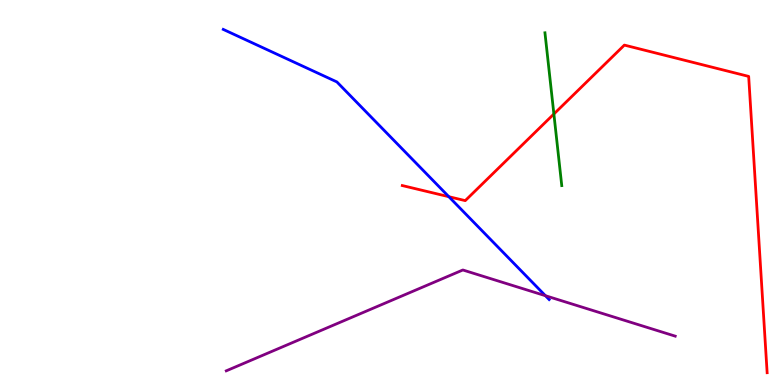[{'lines': ['blue', 'red'], 'intersections': [{'x': 5.79, 'y': 4.89}]}, {'lines': ['green', 'red'], 'intersections': [{'x': 7.15, 'y': 7.04}]}, {'lines': ['purple', 'red'], 'intersections': []}, {'lines': ['blue', 'green'], 'intersections': []}, {'lines': ['blue', 'purple'], 'intersections': [{'x': 7.04, 'y': 2.32}]}, {'lines': ['green', 'purple'], 'intersections': []}]